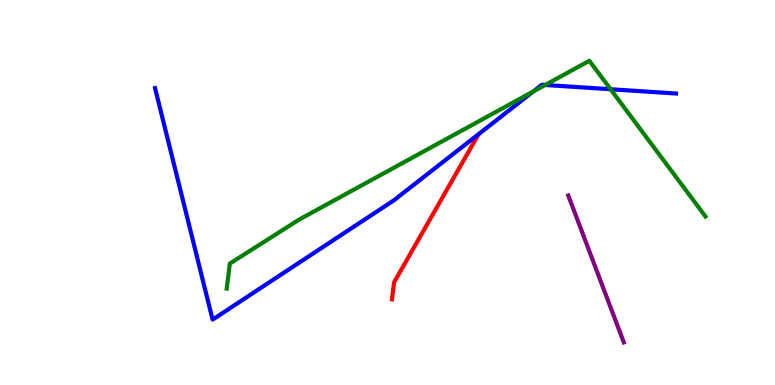[{'lines': ['blue', 'red'], 'intersections': []}, {'lines': ['green', 'red'], 'intersections': []}, {'lines': ['purple', 'red'], 'intersections': []}, {'lines': ['blue', 'green'], 'intersections': [{'x': 6.88, 'y': 7.62}, {'x': 7.03, 'y': 7.79}, {'x': 7.88, 'y': 7.68}]}, {'lines': ['blue', 'purple'], 'intersections': []}, {'lines': ['green', 'purple'], 'intersections': []}]